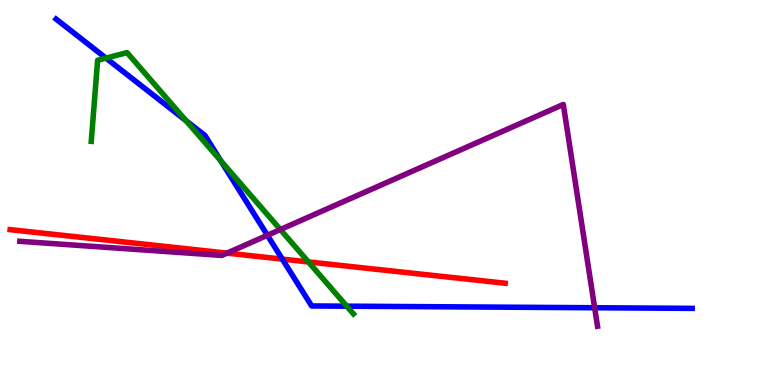[{'lines': ['blue', 'red'], 'intersections': [{'x': 3.64, 'y': 3.27}]}, {'lines': ['green', 'red'], 'intersections': [{'x': 3.98, 'y': 3.2}]}, {'lines': ['purple', 'red'], 'intersections': [{'x': 2.93, 'y': 3.43}]}, {'lines': ['blue', 'green'], 'intersections': [{'x': 1.37, 'y': 8.49}, {'x': 2.4, 'y': 6.86}, {'x': 2.85, 'y': 5.82}, {'x': 4.47, 'y': 2.05}]}, {'lines': ['blue', 'purple'], 'intersections': [{'x': 3.45, 'y': 3.89}, {'x': 7.67, 'y': 2.01}]}, {'lines': ['green', 'purple'], 'intersections': [{'x': 3.62, 'y': 4.04}]}]